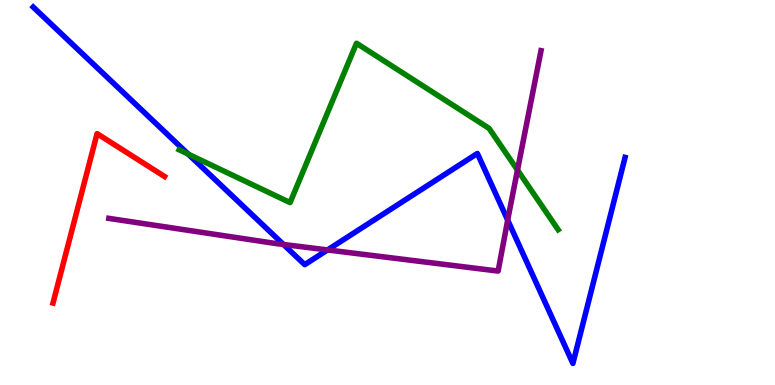[{'lines': ['blue', 'red'], 'intersections': []}, {'lines': ['green', 'red'], 'intersections': []}, {'lines': ['purple', 'red'], 'intersections': []}, {'lines': ['blue', 'green'], 'intersections': [{'x': 2.43, 'y': 6.0}]}, {'lines': ['blue', 'purple'], 'intersections': [{'x': 3.66, 'y': 3.65}, {'x': 4.23, 'y': 3.51}, {'x': 6.55, 'y': 4.28}]}, {'lines': ['green', 'purple'], 'intersections': [{'x': 6.68, 'y': 5.58}]}]